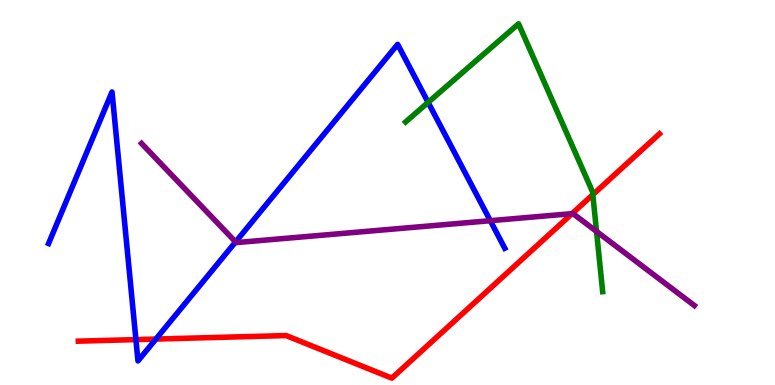[{'lines': ['blue', 'red'], 'intersections': [{'x': 1.75, 'y': 1.18}, {'x': 2.01, 'y': 1.19}]}, {'lines': ['green', 'red'], 'intersections': [{'x': 7.65, 'y': 4.94}]}, {'lines': ['purple', 'red'], 'intersections': [{'x': 7.38, 'y': 4.45}]}, {'lines': ['blue', 'green'], 'intersections': [{'x': 5.52, 'y': 7.34}]}, {'lines': ['blue', 'purple'], 'intersections': [{'x': 3.04, 'y': 3.72}, {'x': 6.33, 'y': 4.27}]}, {'lines': ['green', 'purple'], 'intersections': [{'x': 7.7, 'y': 3.99}]}]